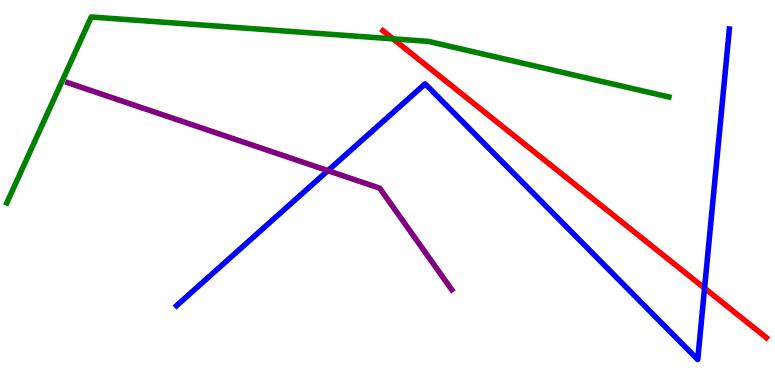[{'lines': ['blue', 'red'], 'intersections': [{'x': 9.09, 'y': 2.51}]}, {'lines': ['green', 'red'], 'intersections': [{'x': 5.07, 'y': 8.99}]}, {'lines': ['purple', 'red'], 'intersections': []}, {'lines': ['blue', 'green'], 'intersections': []}, {'lines': ['blue', 'purple'], 'intersections': [{'x': 4.23, 'y': 5.57}]}, {'lines': ['green', 'purple'], 'intersections': []}]